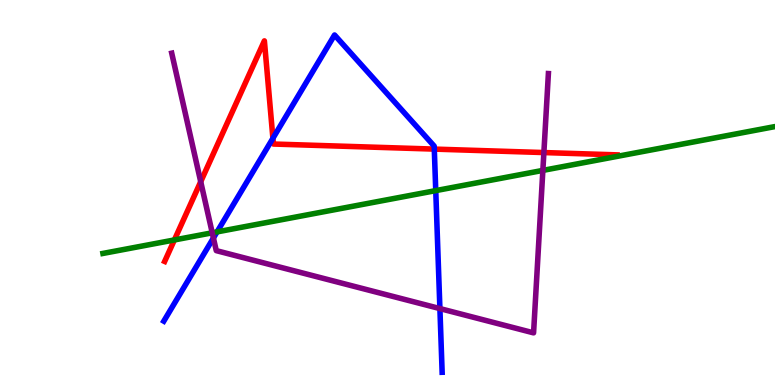[{'lines': ['blue', 'red'], 'intersections': [{'x': 3.52, 'y': 6.41}, {'x': 5.6, 'y': 6.13}]}, {'lines': ['green', 'red'], 'intersections': [{'x': 2.25, 'y': 3.77}]}, {'lines': ['purple', 'red'], 'intersections': [{'x': 2.59, 'y': 5.28}, {'x': 7.02, 'y': 6.04}]}, {'lines': ['blue', 'green'], 'intersections': [{'x': 2.8, 'y': 3.98}, {'x': 5.62, 'y': 5.05}]}, {'lines': ['blue', 'purple'], 'intersections': [{'x': 2.75, 'y': 3.82}, {'x': 5.68, 'y': 1.98}]}, {'lines': ['green', 'purple'], 'intersections': [{'x': 2.74, 'y': 3.95}, {'x': 7.0, 'y': 5.57}]}]